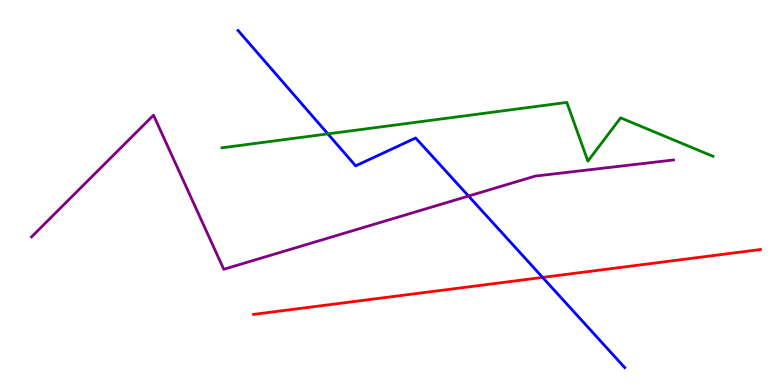[{'lines': ['blue', 'red'], 'intersections': [{'x': 7.0, 'y': 2.79}]}, {'lines': ['green', 'red'], 'intersections': []}, {'lines': ['purple', 'red'], 'intersections': []}, {'lines': ['blue', 'green'], 'intersections': [{'x': 4.23, 'y': 6.52}]}, {'lines': ['blue', 'purple'], 'intersections': [{'x': 6.05, 'y': 4.91}]}, {'lines': ['green', 'purple'], 'intersections': []}]